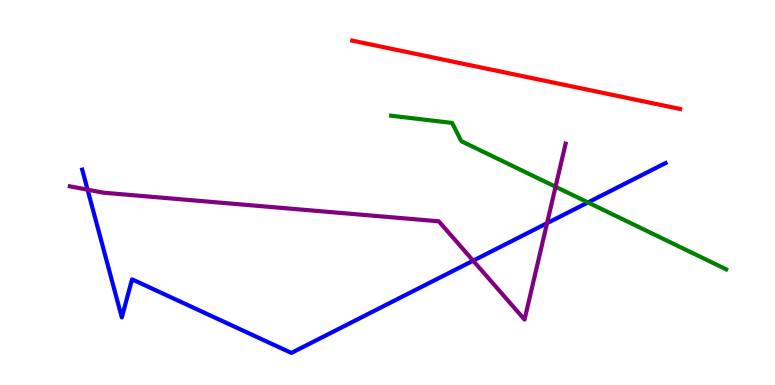[{'lines': ['blue', 'red'], 'intersections': []}, {'lines': ['green', 'red'], 'intersections': []}, {'lines': ['purple', 'red'], 'intersections': []}, {'lines': ['blue', 'green'], 'intersections': [{'x': 7.59, 'y': 4.74}]}, {'lines': ['blue', 'purple'], 'intersections': [{'x': 1.13, 'y': 5.07}, {'x': 6.11, 'y': 3.23}, {'x': 7.06, 'y': 4.2}]}, {'lines': ['green', 'purple'], 'intersections': [{'x': 7.17, 'y': 5.15}]}]